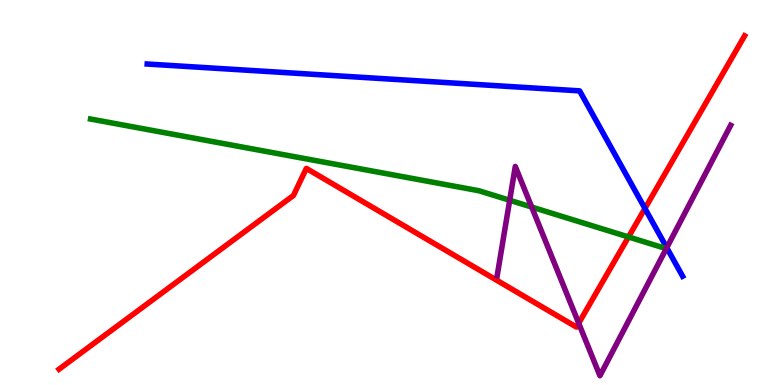[{'lines': ['blue', 'red'], 'intersections': [{'x': 8.32, 'y': 4.59}]}, {'lines': ['green', 'red'], 'intersections': [{'x': 8.11, 'y': 3.85}]}, {'lines': ['purple', 'red'], 'intersections': [{'x': 7.47, 'y': 1.6}]}, {'lines': ['blue', 'green'], 'intersections': []}, {'lines': ['blue', 'purple'], 'intersections': [{'x': 8.6, 'y': 3.57}]}, {'lines': ['green', 'purple'], 'intersections': [{'x': 6.58, 'y': 4.8}, {'x': 6.86, 'y': 4.62}]}]